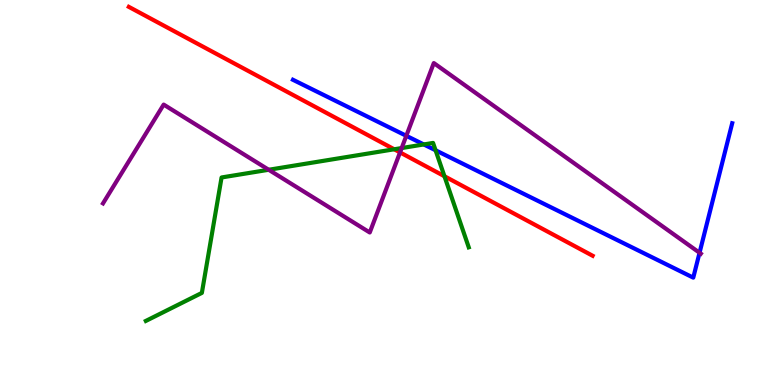[{'lines': ['blue', 'red'], 'intersections': []}, {'lines': ['green', 'red'], 'intersections': [{'x': 5.09, 'y': 6.12}, {'x': 5.73, 'y': 5.42}]}, {'lines': ['purple', 'red'], 'intersections': [{'x': 5.16, 'y': 6.04}]}, {'lines': ['blue', 'green'], 'intersections': [{'x': 5.47, 'y': 6.25}, {'x': 5.62, 'y': 6.1}]}, {'lines': ['blue', 'purple'], 'intersections': [{'x': 5.24, 'y': 6.47}, {'x': 9.03, 'y': 3.43}]}, {'lines': ['green', 'purple'], 'intersections': [{'x': 3.47, 'y': 5.59}, {'x': 5.18, 'y': 6.15}]}]